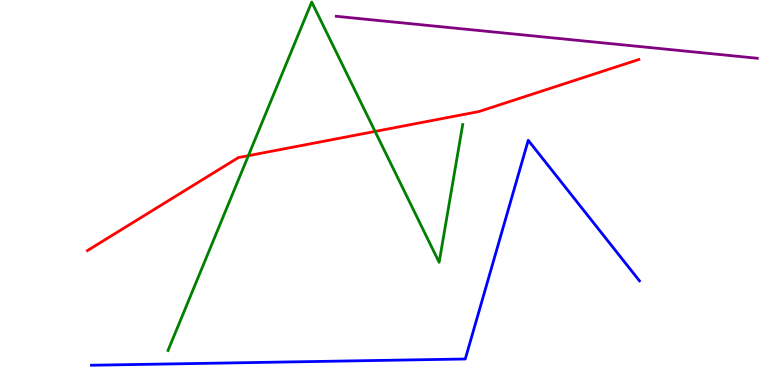[{'lines': ['blue', 'red'], 'intersections': []}, {'lines': ['green', 'red'], 'intersections': [{'x': 3.2, 'y': 5.96}, {'x': 4.84, 'y': 6.59}]}, {'lines': ['purple', 'red'], 'intersections': []}, {'lines': ['blue', 'green'], 'intersections': []}, {'lines': ['blue', 'purple'], 'intersections': []}, {'lines': ['green', 'purple'], 'intersections': []}]